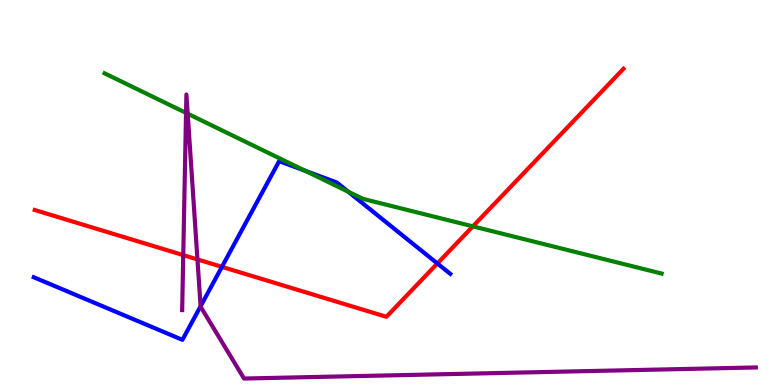[{'lines': ['blue', 'red'], 'intersections': [{'x': 2.86, 'y': 3.07}, {'x': 5.64, 'y': 3.16}]}, {'lines': ['green', 'red'], 'intersections': [{'x': 6.1, 'y': 4.12}]}, {'lines': ['purple', 'red'], 'intersections': [{'x': 2.36, 'y': 3.37}, {'x': 2.55, 'y': 3.26}]}, {'lines': ['blue', 'green'], 'intersections': [{'x': 3.94, 'y': 5.56}, {'x': 4.49, 'y': 5.02}]}, {'lines': ['blue', 'purple'], 'intersections': [{'x': 2.59, 'y': 2.05}]}, {'lines': ['green', 'purple'], 'intersections': [{'x': 2.4, 'y': 7.07}, {'x': 2.42, 'y': 7.05}]}]